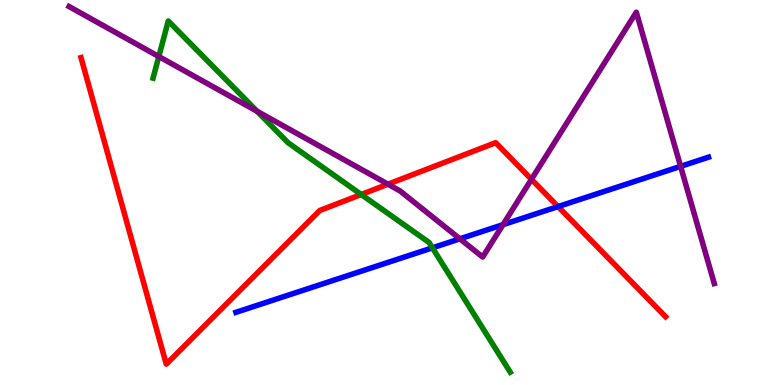[{'lines': ['blue', 'red'], 'intersections': [{'x': 7.2, 'y': 4.63}]}, {'lines': ['green', 'red'], 'intersections': [{'x': 4.66, 'y': 4.95}]}, {'lines': ['purple', 'red'], 'intersections': [{'x': 5.01, 'y': 5.22}, {'x': 6.86, 'y': 5.34}]}, {'lines': ['blue', 'green'], 'intersections': [{'x': 5.58, 'y': 3.56}]}, {'lines': ['blue', 'purple'], 'intersections': [{'x': 5.93, 'y': 3.8}, {'x': 6.49, 'y': 4.16}, {'x': 8.78, 'y': 5.68}]}, {'lines': ['green', 'purple'], 'intersections': [{'x': 2.05, 'y': 8.53}, {'x': 3.32, 'y': 7.11}]}]